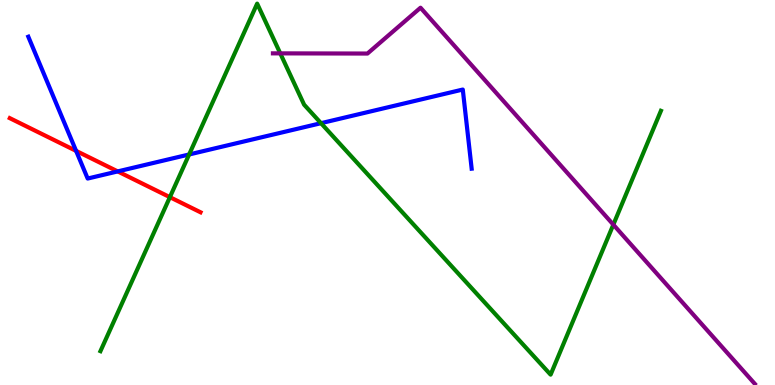[{'lines': ['blue', 'red'], 'intersections': [{'x': 0.982, 'y': 6.08}, {'x': 1.52, 'y': 5.55}]}, {'lines': ['green', 'red'], 'intersections': [{'x': 2.19, 'y': 4.88}]}, {'lines': ['purple', 'red'], 'intersections': []}, {'lines': ['blue', 'green'], 'intersections': [{'x': 2.44, 'y': 5.99}, {'x': 4.14, 'y': 6.8}]}, {'lines': ['blue', 'purple'], 'intersections': []}, {'lines': ['green', 'purple'], 'intersections': [{'x': 3.62, 'y': 8.61}, {'x': 7.91, 'y': 4.16}]}]